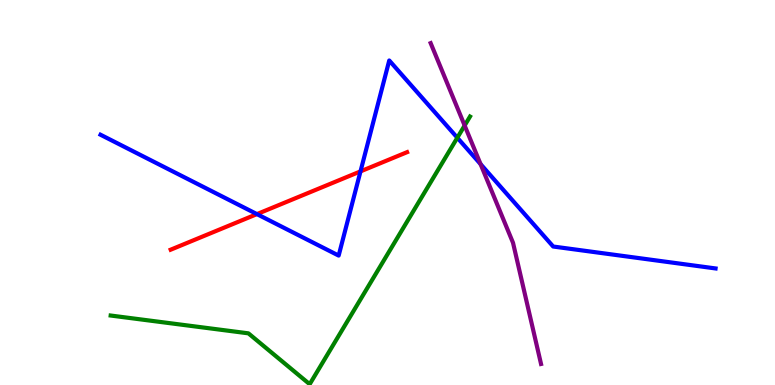[{'lines': ['blue', 'red'], 'intersections': [{'x': 3.32, 'y': 4.44}, {'x': 4.65, 'y': 5.55}]}, {'lines': ['green', 'red'], 'intersections': []}, {'lines': ['purple', 'red'], 'intersections': []}, {'lines': ['blue', 'green'], 'intersections': [{'x': 5.9, 'y': 6.42}]}, {'lines': ['blue', 'purple'], 'intersections': [{'x': 6.2, 'y': 5.74}]}, {'lines': ['green', 'purple'], 'intersections': [{'x': 6.0, 'y': 6.74}]}]